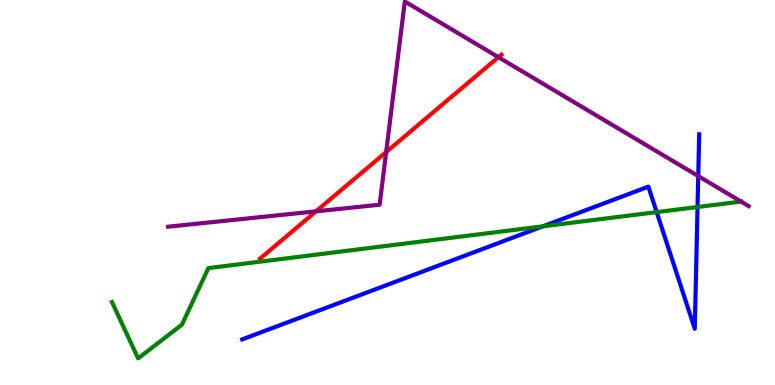[{'lines': ['blue', 'red'], 'intersections': []}, {'lines': ['green', 'red'], 'intersections': []}, {'lines': ['purple', 'red'], 'intersections': [{'x': 4.08, 'y': 4.51}, {'x': 4.98, 'y': 6.05}, {'x': 6.43, 'y': 8.51}]}, {'lines': ['blue', 'green'], 'intersections': [{'x': 7.01, 'y': 4.12}, {'x': 8.47, 'y': 4.49}, {'x': 9.0, 'y': 4.62}]}, {'lines': ['blue', 'purple'], 'intersections': [{'x': 9.01, 'y': 5.43}]}, {'lines': ['green', 'purple'], 'intersections': [{'x': 9.56, 'y': 4.76}]}]